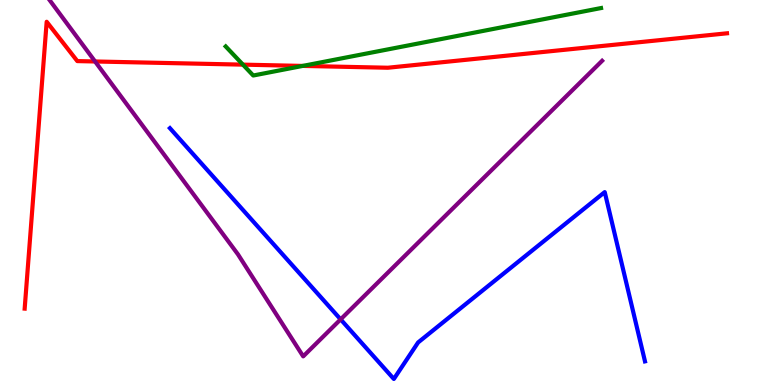[{'lines': ['blue', 'red'], 'intersections': []}, {'lines': ['green', 'red'], 'intersections': [{'x': 3.13, 'y': 8.32}, {'x': 3.91, 'y': 8.29}]}, {'lines': ['purple', 'red'], 'intersections': [{'x': 1.23, 'y': 8.4}]}, {'lines': ['blue', 'green'], 'intersections': []}, {'lines': ['blue', 'purple'], 'intersections': [{'x': 4.4, 'y': 1.7}]}, {'lines': ['green', 'purple'], 'intersections': []}]